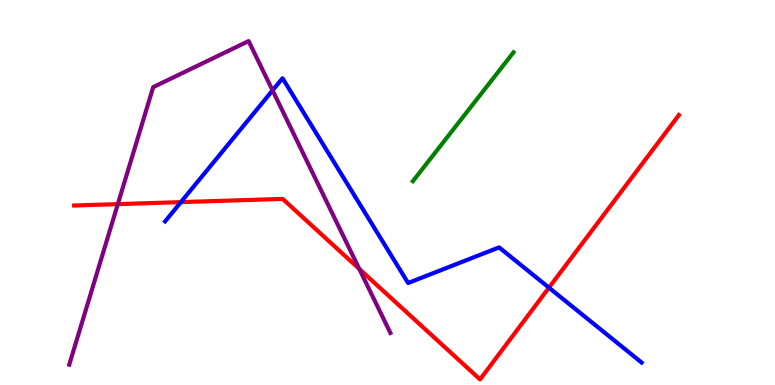[{'lines': ['blue', 'red'], 'intersections': [{'x': 2.33, 'y': 4.75}, {'x': 7.08, 'y': 2.53}]}, {'lines': ['green', 'red'], 'intersections': []}, {'lines': ['purple', 'red'], 'intersections': [{'x': 1.52, 'y': 4.7}, {'x': 4.64, 'y': 3.01}]}, {'lines': ['blue', 'green'], 'intersections': []}, {'lines': ['blue', 'purple'], 'intersections': [{'x': 3.52, 'y': 7.65}]}, {'lines': ['green', 'purple'], 'intersections': []}]